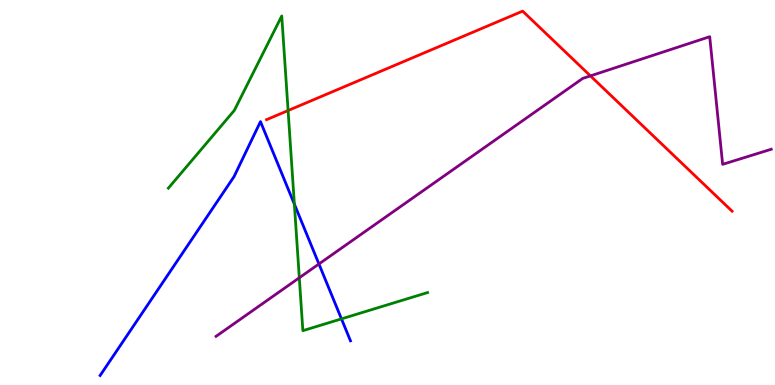[{'lines': ['blue', 'red'], 'intersections': []}, {'lines': ['green', 'red'], 'intersections': [{'x': 3.72, 'y': 7.13}]}, {'lines': ['purple', 'red'], 'intersections': [{'x': 7.62, 'y': 8.03}]}, {'lines': ['blue', 'green'], 'intersections': [{'x': 3.8, 'y': 4.7}, {'x': 4.41, 'y': 1.72}]}, {'lines': ['blue', 'purple'], 'intersections': [{'x': 4.12, 'y': 3.14}]}, {'lines': ['green', 'purple'], 'intersections': [{'x': 3.86, 'y': 2.78}]}]